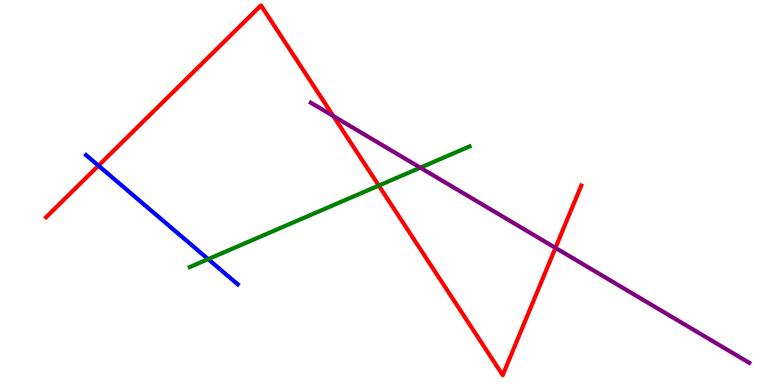[{'lines': ['blue', 'red'], 'intersections': [{'x': 1.27, 'y': 5.7}]}, {'lines': ['green', 'red'], 'intersections': [{'x': 4.89, 'y': 5.18}]}, {'lines': ['purple', 'red'], 'intersections': [{'x': 4.3, 'y': 6.98}, {'x': 7.17, 'y': 3.56}]}, {'lines': ['blue', 'green'], 'intersections': [{'x': 2.69, 'y': 3.27}]}, {'lines': ['blue', 'purple'], 'intersections': []}, {'lines': ['green', 'purple'], 'intersections': [{'x': 5.42, 'y': 5.64}]}]